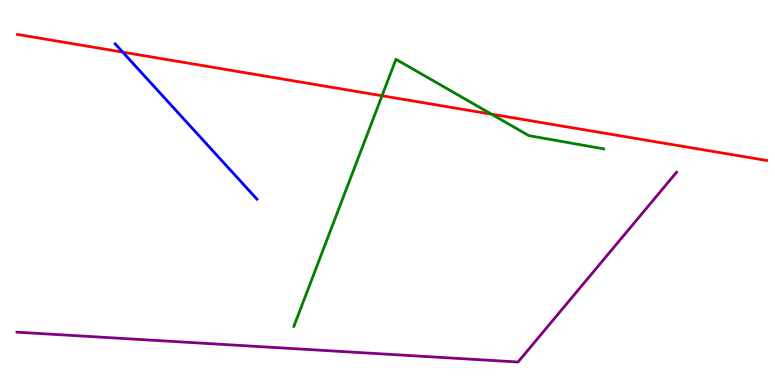[{'lines': ['blue', 'red'], 'intersections': [{'x': 1.58, 'y': 8.65}]}, {'lines': ['green', 'red'], 'intersections': [{'x': 4.93, 'y': 7.51}, {'x': 6.34, 'y': 7.03}]}, {'lines': ['purple', 'red'], 'intersections': []}, {'lines': ['blue', 'green'], 'intersections': []}, {'lines': ['blue', 'purple'], 'intersections': []}, {'lines': ['green', 'purple'], 'intersections': []}]